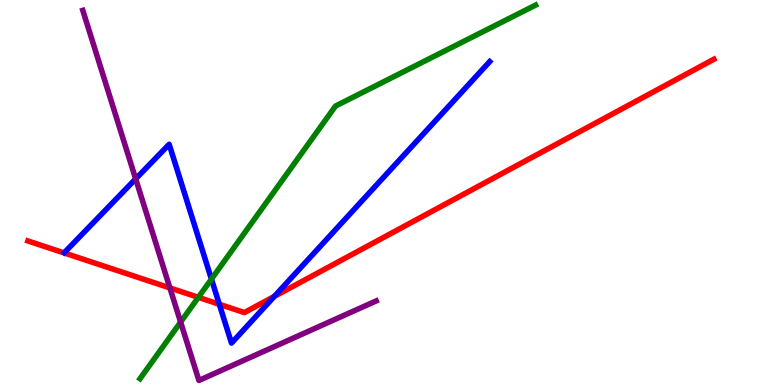[{'lines': ['blue', 'red'], 'intersections': [{'x': 2.83, 'y': 2.1}, {'x': 3.54, 'y': 2.3}]}, {'lines': ['green', 'red'], 'intersections': [{'x': 2.56, 'y': 2.28}]}, {'lines': ['purple', 'red'], 'intersections': [{'x': 2.19, 'y': 2.52}]}, {'lines': ['blue', 'green'], 'intersections': [{'x': 2.73, 'y': 2.75}]}, {'lines': ['blue', 'purple'], 'intersections': [{'x': 1.75, 'y': 5.35}]}, {'lines': ['green', 'purple'], 'intersections': [{'x': 2.33, 'y': 1.63}]}]